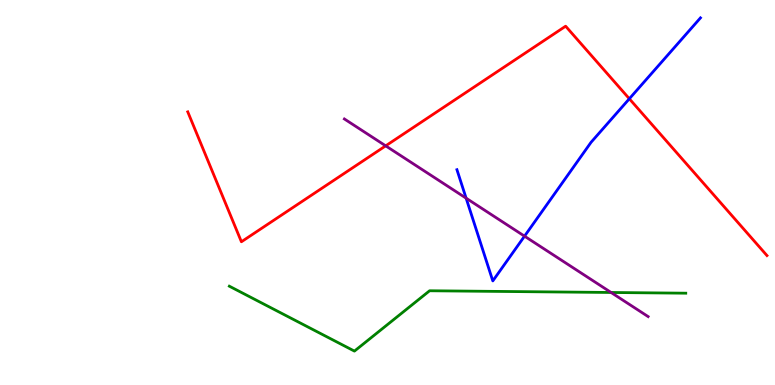[{'lines': ['blue', 'red'], 'intersections': [{'x': 8.12, 'y': 7.43}]}, {'lines': ['green', 'red'], 'intersections': []}, {'lines': ['purple', 'red'], 'intersections': [{'x': 4.98, 'y': 6.21}]}, {'lines': ['blue', 'green'], 'intersections': []}, {'lines': ['blue', 'purple'], 'intersections': [{'x': 6.01, 'y': 4.85}, {'x': 6.77, 'y': 3.87}]}, {'lines': ['green', 'purple'], 'intersections': [{'x': 7.88, 'y': 2.4}]}]